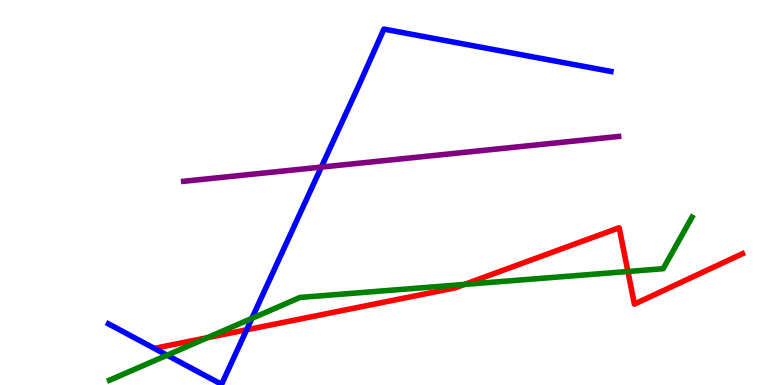[{'lines': ['blue', 'red'], 'intersections': [{'x': 3.18, 'y': 1.43}]}, {'lines': ['green', 'red'], 'intersections': [{'x': 2.68, 'y': 1.23}, {'x': 5.99, 'y': 2.61}, {'x': 8.1, 'y': 2.95}]}, {'lines': ['purple', 'red'], 'intersections': []}, {'lines': ['blue', 'green'], 'intersections': [{'x': 2.16, 'y': 0.774}, {'x': 3.25, 'y': 1.73}]}, {'lines': ['blue', 'purple'], 'intersections': [{'x': 4.15, 'y': 5.66}]}, {'lines': ['green', 'purple'], 'intersections': []}]